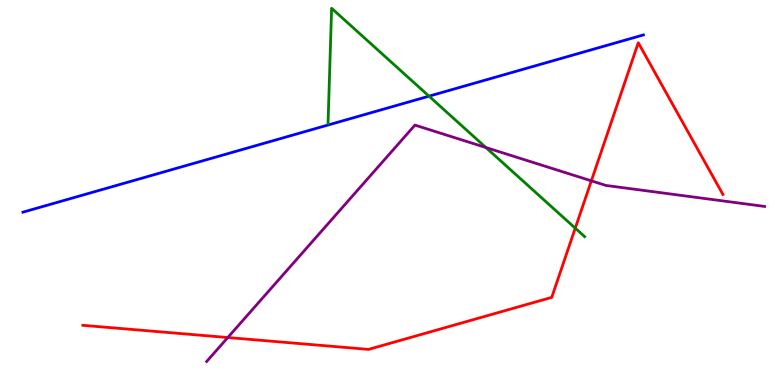[{'lines': ['blue', 'red'], 'intersections': []}, {'lines': ['green', 'red'], 'intersections': [{'x': 7.42, 'y': 4.07}]}, {'lines': ['purple', 'red'], 'intersections': [{'x': 2.94, 'y': 1.23}, {'x': 7.63, 'y': 5.3}]}, {'lines': ['blue', 'green'], 'intersections': [{'x': 5.54, 'y': 7.5}]}, {'lines': ['blue', 'purple'], 'intersections': []}, {'lines': ['green', 'purple'], 'intersections': [{'x': 6.27, 'y': 6.17}]}]